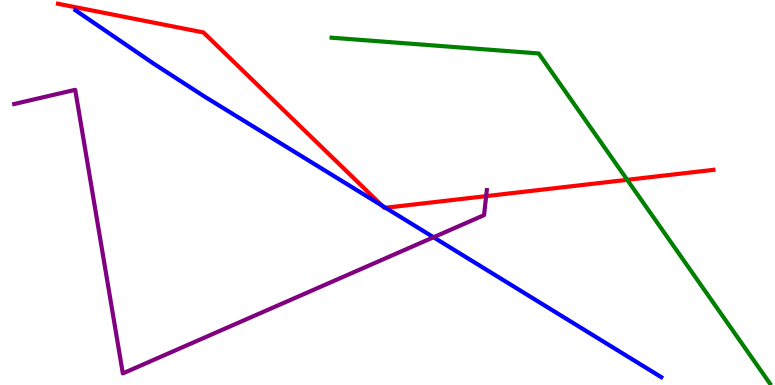[{'lines': ['blue', 'red'], 'intersections': [{'x': 4.93, 'y': 4.66}, {'x': 4.97, 'y': 4.6}]}, {'lines': ['green', 'red'], 'intersections': [{'x': 8.09, 'y': 5.33}]}, {'lines': ['purple', 'red'], 'intersections': [{'x': 6.27, 'y': 4.91}]}, {'lines': ['blue', 'green'], 'intersections': []}, {'lines': ['blue', 'purple'], 'intersections': [{'x': 5.59, 'y': 3.84}]}, {'lines': ['green', 'purple'], 'intersections': []}]